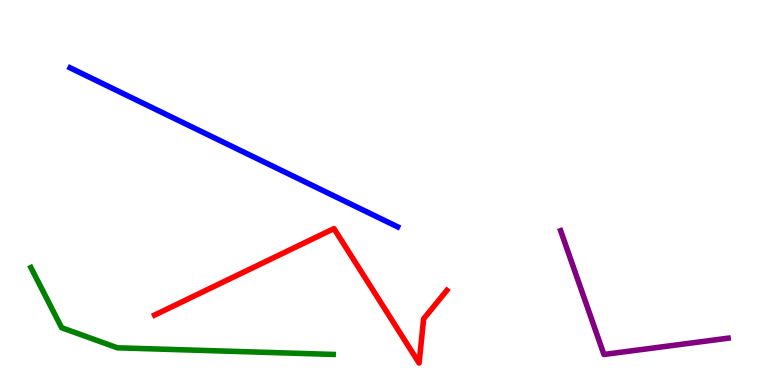[{'lines': ['blue', 'red'], 'intersections': []}, {'lines': ['green', 'red'], 'intersections': []}, {'lines': ['purple', 'red'], 'intersections': []}, {'lines': ['blue', 'green'], 'intersections': []}, {'lines': ['blue', 'purple'], 'intersections': []}, {'lines': ['green', 'purple'], 'intersections': []}]